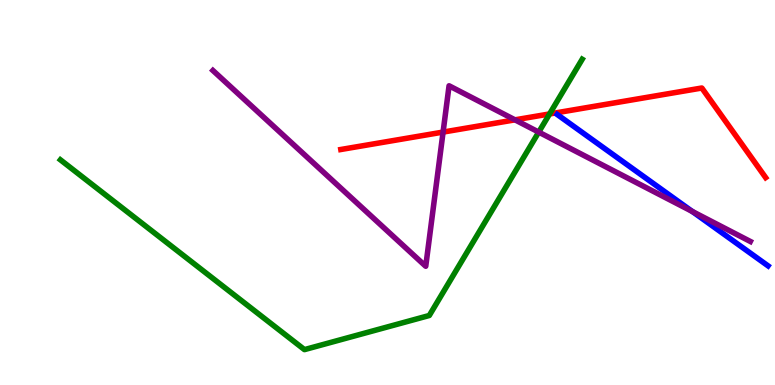[{'lines': ['blue', 'red'], 'intersections': []}, {'lines': ['green', 'red'], 'intersections': [{'x': 7.09, 'y': 7.04}]}, {'lines': ['purple', 'red'], 'intersections': [{'x': 5.72, 'y': 6.57}, {'x': 6.64, 'y': 6.89}]}, {'lines': ['blue', 'green'], 'intersections': []}, {'lines': ['blue', 'purple'], 'intersections': [{'x': 8.93, 'y': 4.51}]}, {'lines': ['green', 'purple'], 'intersections': [{'x': 6.95, 'y': 6.57}]}]